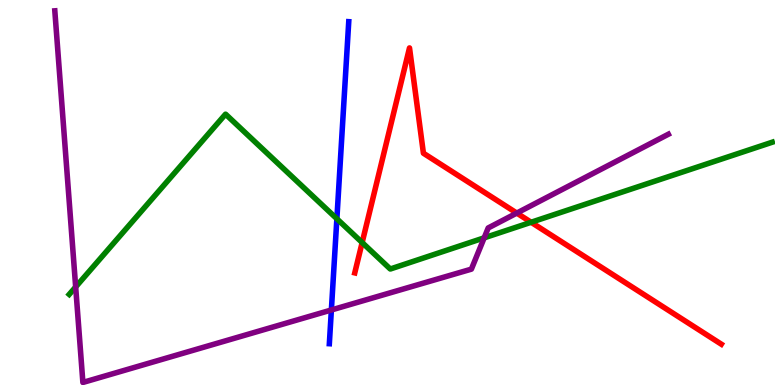[{'lines': ['blue', 'red'], 'intersections': []}, {'lines': ['green', 'red'], 'intersections': [{'x': 4.67, 'y': 3.7}, {'x': 6.85, 'y': 4.23}]}, {'lines': ['purple', 'red'], 'intersections': [{'x': 6.67, 'y': 4.47}]}, {'lines': ['blue', 'green'], 'intersections': [{'x': 4.35, 'y': 4.32}]}, {'lines': ['blue', 'purple'], 'intersections': [{'x': 4.28, 'y': 1.95}]}, {'lines': ['green', 'purple'], 'intersections': [{'x': 0.976, 'y': 2.55}, {'x': 6.25, 'y': 3.82}]}]